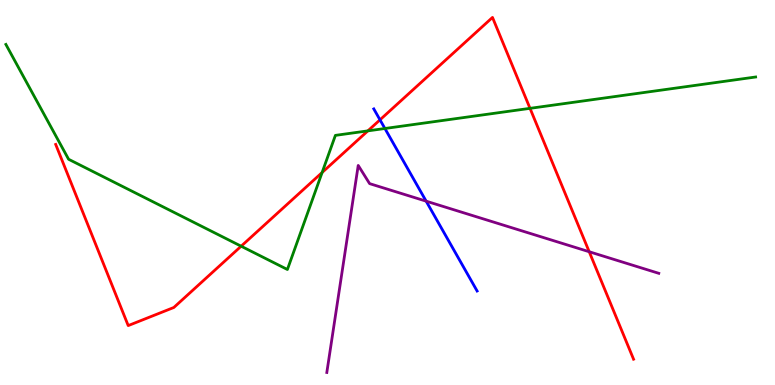[{'lines': ['blue', 'red'], 'intersections': [{'x': 4.9, 'y': 6.89}]}, {'lines': ['green', 'red'], 'intersections': [{'x': 3.11, 'y': 3.61}, {'x': 4.16, 'y': 5.52}, {'x': 4.75, 'y': 6.6}, {'x': 6.84, 'y': 7.19}]}, {'lines': ['purple', 'red'], 'intersections': [{'x': 7.6, 'y': 3.46}]}, {'lines': ['blue', 'green'], 'intersections': [{'x': 4.97, 'y': 6.66}]}, {'lines': ['blue', 'purple'], 'intersections': [{'x': 5.5, 'y': 4.77}]}, {'lines': ['green', 'purple'], 'intersections': []}]